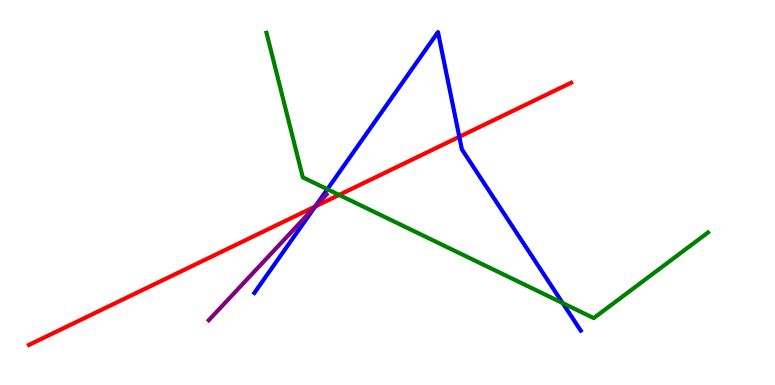[{'lines': ['blue', 'red'], 'intersections': [{'x': 4.07, 'y': 4.64}, {'x': 5.93, 'y': 6.45}]}, {'lines': ['green', 'red'], 'intersections': [{'x': 4.38, 'y': 4.94}]}, {'lines': ['purple', 'red'], 'intersections': [{'x': 4.07, 'y': 4.64}]}, {'lines': ['blue', 'green'], 'intersections': [{'x': 4.22, 'y': 5.08}, {'x': 7.26, 'y': 2.13}]}, {'lines': ['blue', 'purple'], 'intersections': [{'x': 4.07, 'y': 4.63}]}, {'lines': ['green', 'purple'], 'intersections': []}]